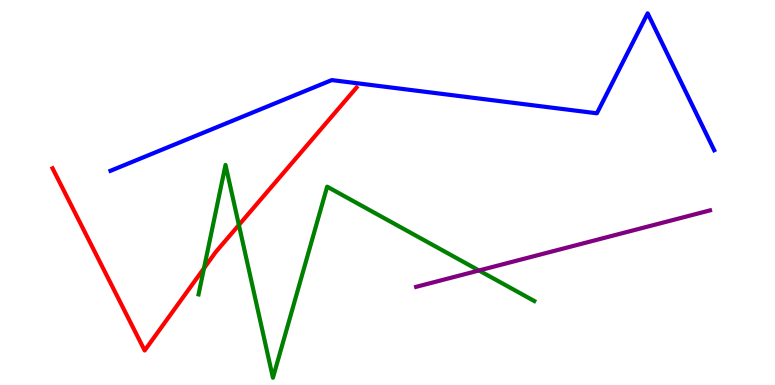[{'lines': ['blue', 'red'], 'intersections': []}, {'lines': ['green', 'red'], 'intersections': [{'x': 2.63, 'y': 3.03}, {'x': 3.08, 'y': 4.16}]}, {'lines': ['purple', 'red'], 'intersections': []}, {'lines': ['blue', 'green'], 'intersections': []}, {'lines': ['blue', 'purple'], 'intersections': []}, {'lines': ['green', 'purple'], 'intersections': [{'x': 6.18, 'y': 2.97}]}]